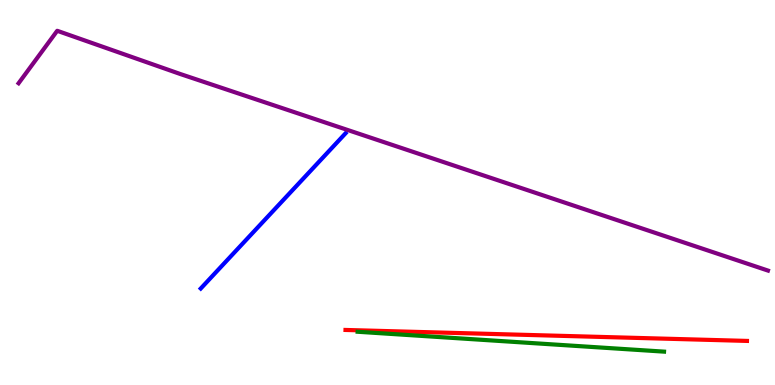[{'lines': ['blue', 'red'], 'intersections': []}, {'lines': ['green', 'red'], 'intersections': []}, {'lines': ['purple', 'red'], 'intersections': []}, {'lines': ['blue', 'green'], 'intersections': []}, {'lines': ['blue', 'purple'], 'intersections': []}, {'lines': ['green', 'purple'], 'intersections': []}]